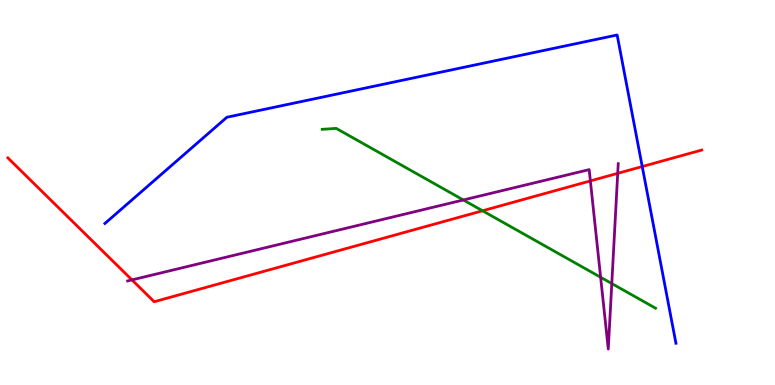[{'lines': ['blue', 'red'], 'intersections': [{'x': 8.29, 'y': 5.67}]}, {'lines': ['green', 'red'], 'intersections': [{'x': 6.23, 'y': 4.53}]}, {'lines': ['purple', 'red'], 'intersections': [{'x': 1.7, 'y': 2.73}, {'x': 7.62, 'y': 5.3}, {'x': 7.97, 'y': 5.5}]}, {'lines': ['blue', 'green'], 'intersections': []}, {'lines': ['blue', 'purple'], 'intersections': []}, {'lines': ['green', 'purple'], 'intersections': [{'x': 5.98, 'y': 4.81}, {'x': 7.75, 'y': 2.8}, {'x': 7.89, 'y': 2.64}]}]